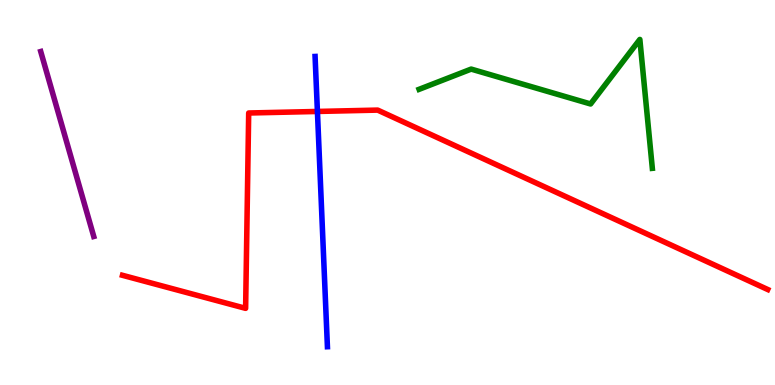[{'lines': ['blue', 'red'], 'intersections': [{'x': 4.1, 'y': 7.11}]}, {'lines': ['green', 'red'], 'intersections': []}, {'lines': ['purple', 'red'], 'intersections': []}, {'lines': ['blue', 'green'], 'intersections': []}, {'lines': ['blue', 'purple'], 'intersections': []}, {'lines': ['green', 'purple'], 'intersections': []}]